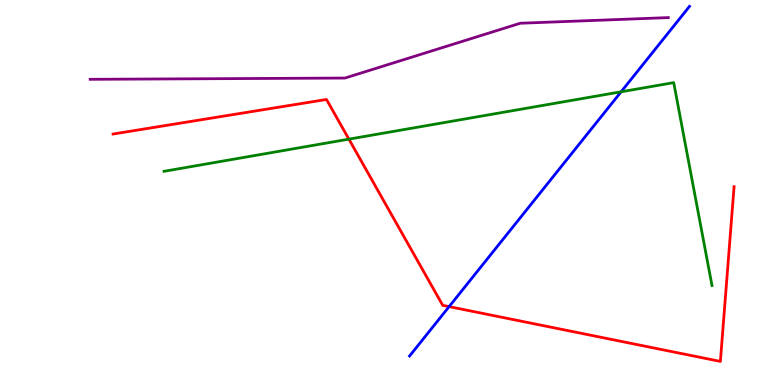[{'lines': ['blue', 'red'], 'intersections': [{'x': 5.79, 'y': 2.04}]}, {'lines': ['green', 'red'], 'intersections': [{'x': 4.5, 'y': 6.39}]}, {'lines': ['purple', 'red'], 'intersections': []}, {'lines': ['blue', 'green'], 'intersections': [{'x': 8.01, 'y': 7.62}]}, {'lines': ['blue', 'purple'], 'intersections': []}, {'lines': ['green', 'purple'], 'intersections': []}]